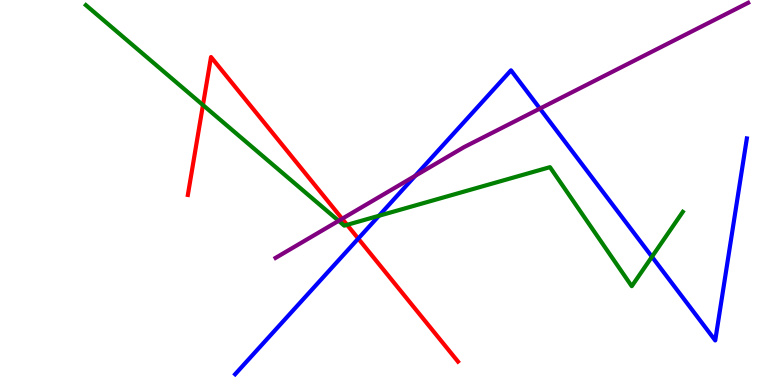[{'lines': ['blue', 'red'], 'intersections': [{'x': 4.62, 'y': 3.8}]}, {'lines': ['green', 'red'], 'intersections': [{'x': 2.62, 'y': 7.27}, {'x': 4.48, 'y': 4.16}]}, {'lines': ['purple', 'red'], 'intersections': [{'x': 4.41, 'y': 4.32}]}, {'lines': ['blue', 'green'], 'intersections': [{'x': 4.89, 'y': 4.4}, {'x': 8.41, 'y': 3.33}]}, {'lines': ['blue', 'purple'], 'intersections': [{'x': 5.36, 'y': 5.43}, {'x': 6.97, 'y': 7.18}]}, {'lines': ['green', 'purple'], 'intersections': [{'x': 4.37, 'y': 4.26}]}]